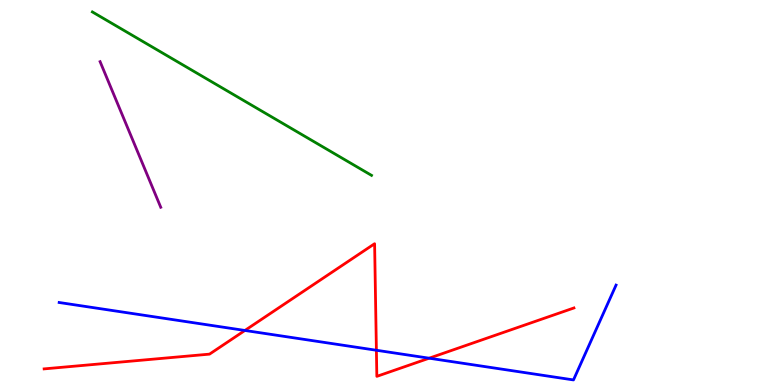[{'lines': ['blue', 'red'], 'intersections': [{'x': 3.16, 'y': 1.42}, {'x': 4.86, 'y': 0.902}, {'x': 5.54, 'y': 0.696}]}, {'lines': ['green', 'red'], 'intersections': []}, {'lines': ['purple', 'red'], 'intersections': []}, {'lines': ['blue', 'green'], 'intersections': []}, {'lines': ['blue', 'purple'], 'intersections': []}, {'lines': ['green', 'purple'], 'intersections': []}]